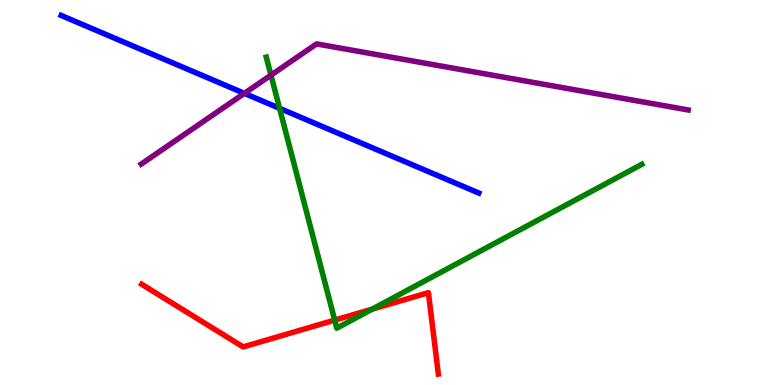[{'lines': ['blue', 'red'], 'intersections': []}, {'lines': ['green', 'red'], 'intersections': [{'x': 4.32, 'y': 1.69}, {'x': 4.8, 'y': 1.97}]}, {'lines': ['purple', 'red'], 'intersections': []}, {'lines': ['blue', 'green'], 'intersections': [{'x': 3.61, 'y': 7.19}]}, {'lines': ['blue', 'purple'], 'intersections': [{'x': 3.15, 'y': 7.57}]}, {'lines': ['green', 'purple'], 'intersections': [{'x': 3.5, 'y': 8.05}]}]